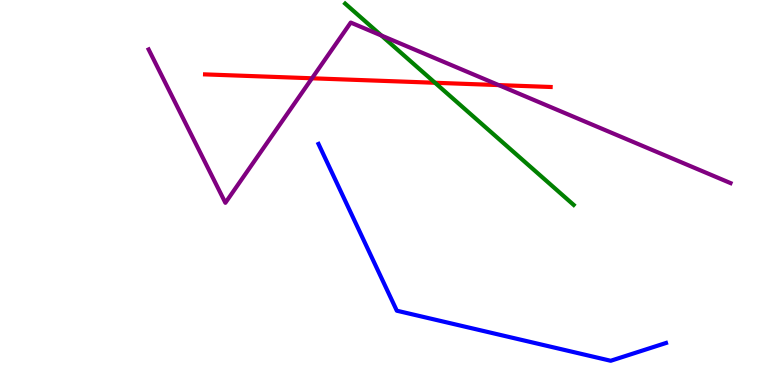[{'lines': ['blue', 'red'], 'intersections': []}, {'lines': ['green', 'red'], 'intersections': [{'x': 5.61, 'y': 7.85}]}, {'lines': ['purple', 'red'], 'intersections': [{'x': 4.03, 'y': 7.97}, {'x': 6.43, 'y': 7.79}]}, {'lines': ['blue', 'green'], 'intersections': []}, {'lines': ['blue', 'purple'], 'intersections': []}, {'lines': ['green', 'purple'], 'intersections': [{'x': 4.92, 'y': 9.08}]}]